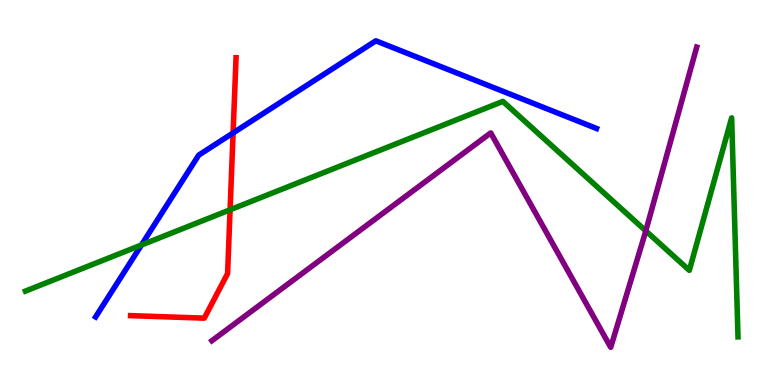[{'lines': ['blue', 'red'], 'intersections': [{'x': 3.01, 'y': 6.55}]}, {'lines': ['green', 'red'], 'intersections': [{'x': 2.97, 'y': 4.55}]}, {'lines': ['purple', 'red'], 'intersections': []}, {'lines': ['blue', 'green'], 'intersections': [{'x': 1.83, 'y': 3.64}]}, {'lines': ['blue', 'purple'], 'intersections': []}, {'lines': ['green', 'purple'], 'intersections': [{'x': 8.33, 'y': 4.0}]}]